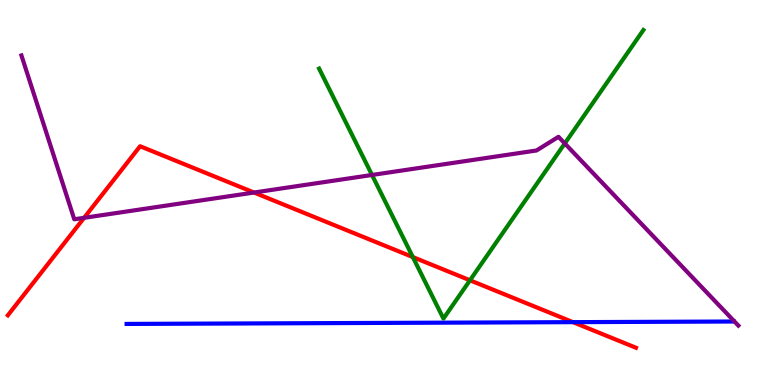[{'lines': ['blue', 'red'], 'intersections': [{'x': 7.39, 'y': 1.63}]}, {'lines': ['green', 'red'], 'intersections': [{'x': 5.33, 'y': 3.32}, {'x': 6.06, 'y': 2.72}]}, {'lines': ['purple', 'red'], 'intersections': [{'x': 1.09, 'y': 4.34}, {'x': 3.28, 'y': 5.0}]}, {'lines': ['blue', 'green'], 'intersections': []}, {'lines': ['blue', 'purple'], 'intersections': []}, {'lines': ['green', 'purple'], 'intersections': [{'x': 4.8, 'y': 5.46}, {'x': 7.29, 'y': 6.27}]}]